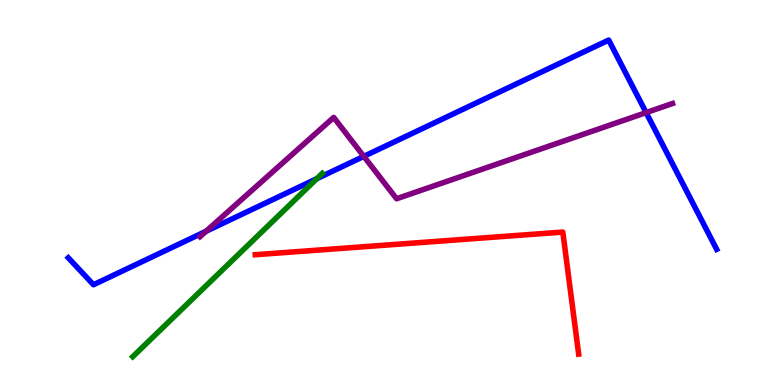[{'lines': ['blue', 'red'], 'intersections': []}, {'lines': ['green', 'red'], 'intersections': []}, {'lines': ['purple', 'red'], 'intersections': []}, {'lines': ['blue', 'green'], 'intersections': [{'x': 4.09, 'y': 5.36}]}, {'lines': ['blue', 'purple'], 'intersections': [{'x': 2.66, 'y': 3.99}, {'x': 4.69, 'y': 5.94}, {'x': 8.34, 'y': 7.08}]}, {'lines': ['green', 'purple'], 'intersections': []}]